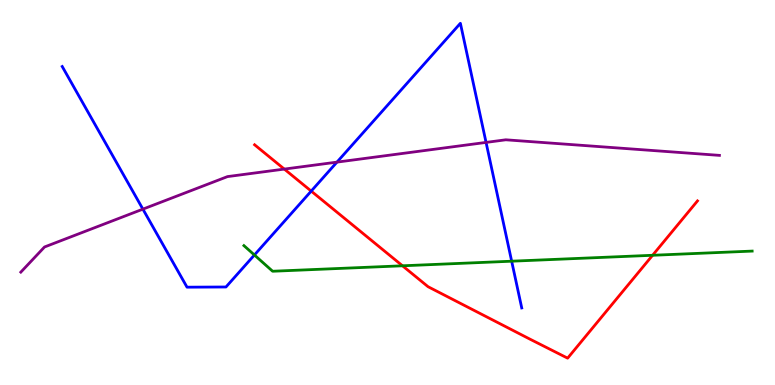[{'lines': ['blue', 'red'], 'intersections': [{'x': 4.02, 'y': 5.04}]}, {'lines': ['green', 'red'], 'intersections': [{'x': 5.19, 'y': 3.1}, {'x': 8.42, 'y': 3.37}]}, {'lines': ['purple', 'red'], 'intersections': [{'x': 3.67, 'y': 5.61}]}, {'lines': ['blue', 'green'], 'intersections': [{'x': 3.28, 'y': 3.38}, {'x': 6.6, 'y': 3.22}]}, {'lines': ['blue', 'purple'], 'intersections': [{'x': 1.84, 'y': 4.57}, {'x': 4.35, 'y': 5.79}, {'x': 6.27, 'y': 6.3}]}, {'lines': ['green', 'purple'], 'intersections': []}]